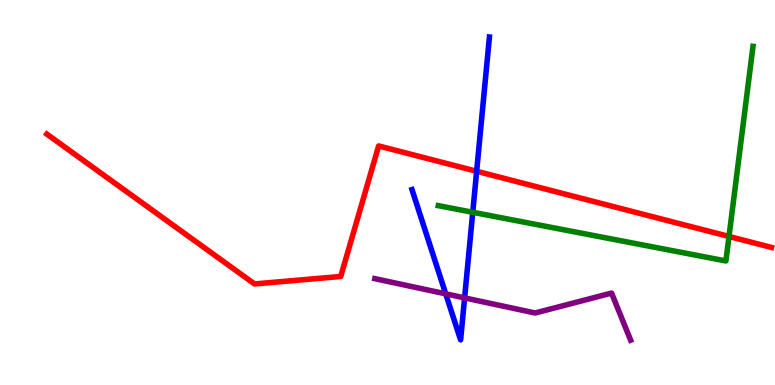[{'lines': ['blue', 'red'], 'intersections': [{'x': 6.15, 'y': 5.55}]}, {'lines': ['green', 'red'], 'intersections': [{'x': 9.41, 'y': 3.86}]}, {'lines': ['purple', 'red'], 'intersections': []}, {'lines': ['blue', 'green'], 'intersections': [{'x': 6.1, 'y': 4.49}]}, {'lines': ['blue', 'purple'], 'intersections': [{'x': 5.75, 'y': 2.37}, {'x': 5.99, 'y': 2.26}]}, {'lines': ['green', 'purple'], 'intersections': []}]